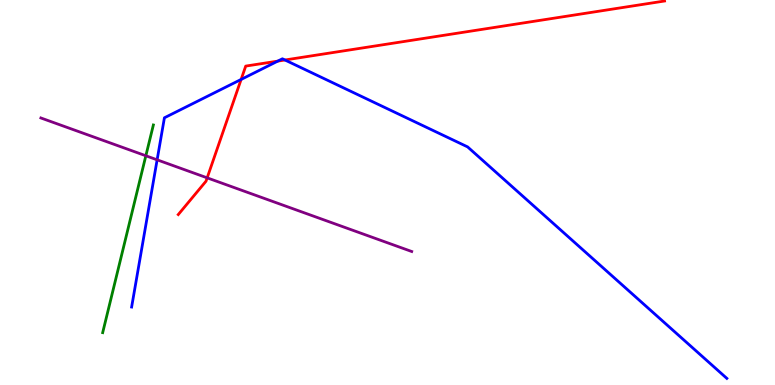[{'lines': ['blue', 'red'], 'intersections': [{'x': 3.11, 'y': 7.94}, {'x': 3.58, 'y': 8.41}, {'x': 3.68, 'y': 8.44}]}, {'lines': ['green', 'red'], 'intersections': []}, {'lines': ['purple', 'red'], 'intersections': [{'x': 2.67, 'y': 5.38}]}, {'lines': ['blue', 'green'], 'intersections': []}, {'lines': ['blue', 'purple'], 'intersections': [{'x': 2.03, 'y': 5.85}]}, {'lines': ['green', 'purple'], 'intersections': [{'x': 1.88, 'y': 5.95}]}]